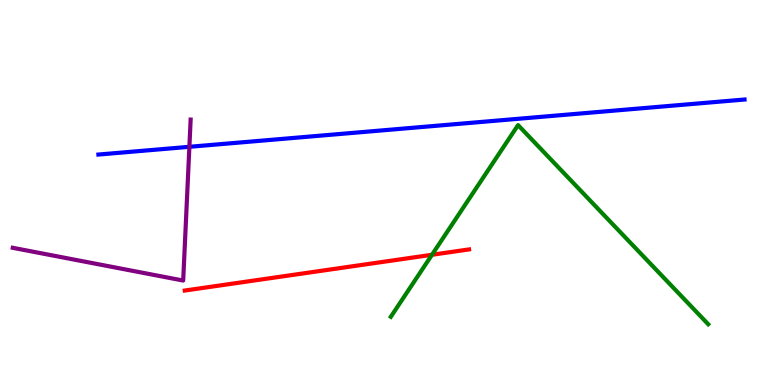[{'lines': ['blue', 'red'], 'intersections': []}, {'lines': ['green', 'red'], 'intersections': [{'x': 5.57, 'y': 3.38}]}, {'lines': ['purple', 'red'], 'intersections': []}, {'lines': ['blue', 'green'], 'intersections': []}, {'lines': ['blue', 'purple'], 'intersections': [{'x': 2.44, 'y': 6.19}]}, {'lines': ['green', 'purple'], 'intersections': []}]